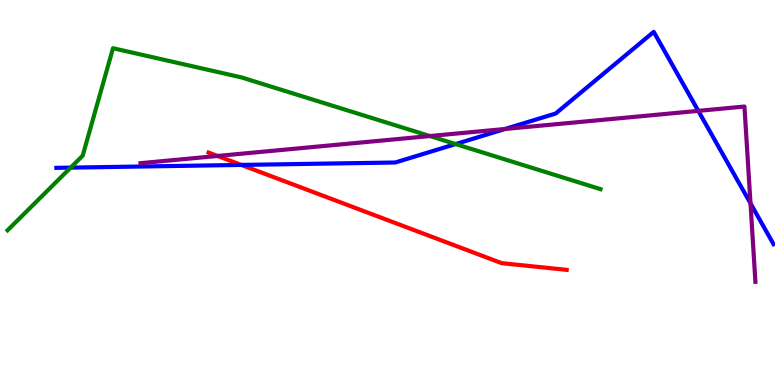[{'lines': ['blue', 'red'], 'intersections': [{'x': 3.11, 'y': 5.72}]}, {'lines': ['green', 'red'], 'intersections': []}, {'lines': ['purple', 'red'], 'intersections': [{'x': 2.81, 'y': 5.95}]}, {'lines': ['blue', 'green'], 'intersections': [{'x': 0.912, 'y': 5.65}, {'x': 5.88, 'y': 6.26}]}, {'lines': ['blue', 'purple'], 'intersections': [{'x': 6.52, 'y': 6.65}, {'x': 9.01, 'y': 7.12}, {'x': 9.68, 'y': 4.72}]}, {'lines': ['green', 'purple'], 'intersections': [{'x': 5.55, 'y': 6.47}]}]